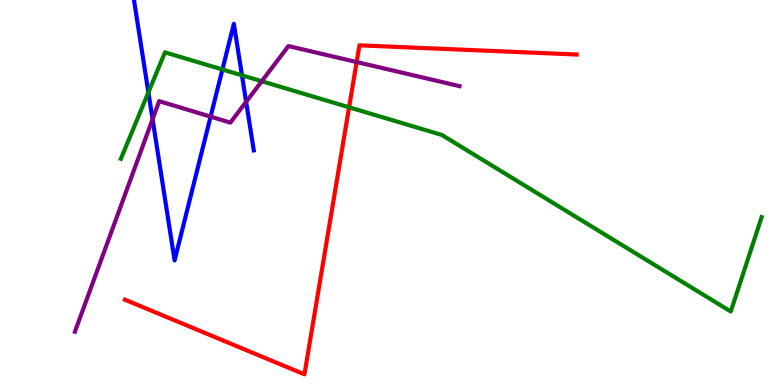[{'lines': ['blue', 'red'], 'intersections': []}, {'lines': ['green', 'red'], 'intersections': [{'x': 4.5, 'y': 7.21}]}, {'lines': ['purple', 'red'], 'intersections': [{'x': 4.6, 'y': 8.39}]}, {'lines': ['blue', 'green'], 'intersections': [{'x': 1.91, 'y': 7.6}, {'x': 2.87, 'y': 8.19}, {'x': 3.12, 'y': 8.04}]}, {'lines': ['blue', 'purple'], 'intersections': [{'x': 1.97, 'y': 6.9}, {'x': 2.72, 'y': 6.97}, {'x': 3.18, 'y': 7.35}]}, {'lines': ['green', 'purple'], 'intersections': [{'x': 3.38, 'y': 7.89}]}]